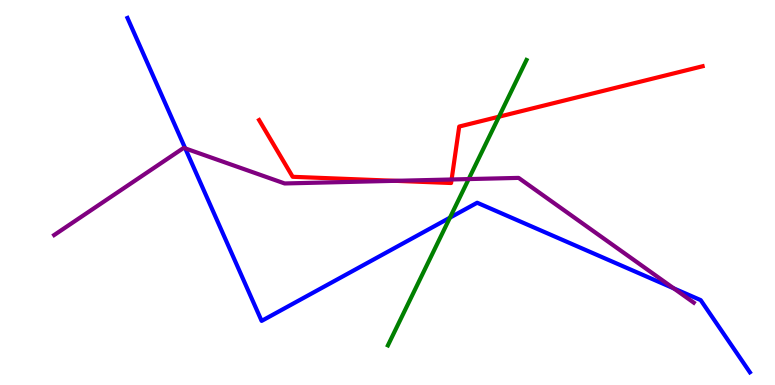[{'lines': ['blue', 'red'], 'intersections': []}, {'lines': ['green', 'red'], 'intersections': [{'x': 6.44, 'y': 6.97}]}, {'lines': ['purple', 'red'], 'intersections': [{'x': 5.1, 'y': 5.3}, {'x': 5.83, 'y': 5.34}]}, {'lines': ['blue', 'green'], 'intersections': [{'x': 5.81, 'y': 4.35}]}, {'lines': ['blue', 'purple'], 'intersections': [{'x': 2.39, 'y': 6.15}, {'x': 8.69, 'y': 2.51}]}, {'lines': ['green', 'purple'], 'intersections': [{'x': 6.05, 'y': 5.35}]}]